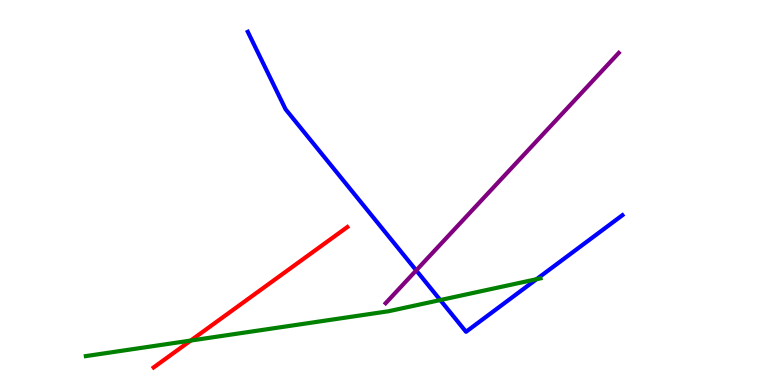[{'lines': ['blue', 'red'], 'intersections': []}, {'lines': ['green', 'red'], 'intersections': [{'x': 2.46, 'y': 1.15}]}, {'lines': ['purple', 'red'], 'intersections': []}, {'lines': ['blue', 'green'], 'intersections': [{'x': 5.68, 'y': 2.21}, {'x': 6.92, 'y': 2.75}]}, {'lines': ['blue', 'purple'], 'intersections': [{'x': 5.37, 'y': 2.98}]}, {'lines': ['green', 'purple'], 'intersections': []}]